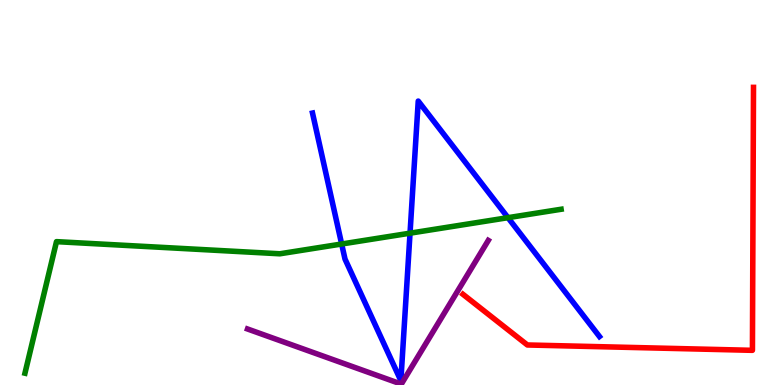[{'lines': ['blue', 'red'], 'intersections': []}, {'lines': ['green', 'red'], 'intersections': []}, {'lines': ['purple', 'red'], 'intersections': []}, {'lines': ['blue', 'green'], 'intersections': [{'x': 4.41, 'y': 3.66}, {'x': 5.29, 'y': 3.94}, {'x': 6.55, 'y': 4.35}]}, {'lines': ['blue', 'purple'], 'intersections': []}, {'lines': ['green', 'purple'], 'intersections': []}]